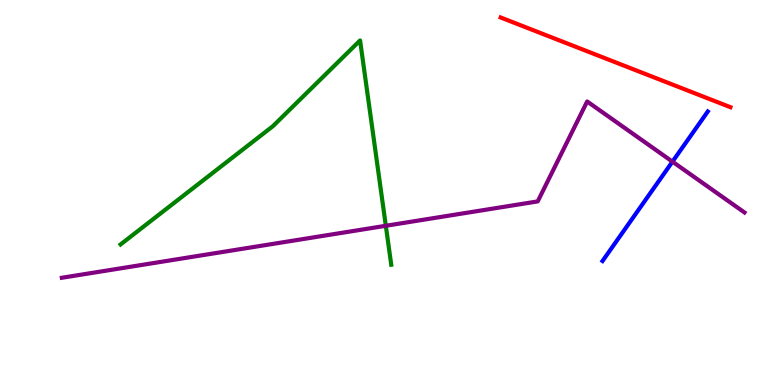[{'lines': ['blue', 'red'], 'intersections': []}, {'lines': ['green', 'red'], 'intersections': []}, {'lines': ['purple', 'red'], 'intersections': []}, {'lines': ['blue', 'green'], 'intersections': []}, {'lines': ['blue', 'purple'], 'intersections': [{'x': 8.68, 'y': 5.8}]}, {'lines': ['green', 'purple'], 'intersections': [{'x': 4.98, 'y': 4.14}]}]